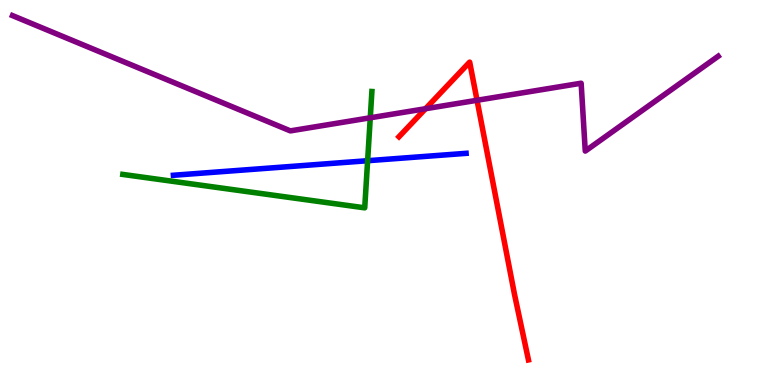[{'lines': ['blue', 'red'], 'intersections': []}, {'lines': ['green', 'red'], 'intersections': []}, {'lines': ['purple', 'red'], 'intersections': [{'x': 5.49, 'y': 7.18}, {'x': 6.16, 'y': 7.4}]}, {'lines': ['blue', 'green'], 'intersections': [{'x': 4.74, 'y': 5.83}]}, {'lines': ['blue', 'purple'], 'intersections': []}, {'lines': ['green', 'purple'], 'intersections': [{'x': 4.78, 'y': 6.94}]}]